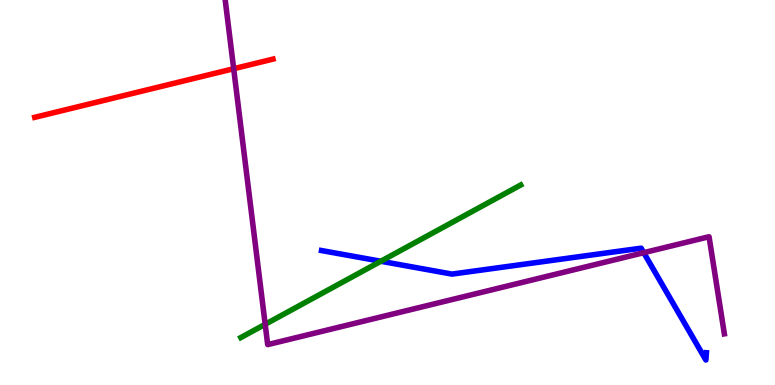[{'lines': ['blue', 'red'], 'intersections': []}, {'lines': ['green', 'red'], 'intersections': []}, {'lines': ['purple', 'red'], 'intersections': [{'x': 3.02, 'y': 8.21}]}, {'lines': ['blue', 'green'], 'intersections': [{'x': 4.91, 'y': 3.21}]}, {'lines': ['blue', 'purple'], 'intersections': [{'x': 8.31, 'y': 3.44}]}, {'lines': ['green', 'purple'], 'intersections': [{'x': 3.42, 'y': 1.58}]}]